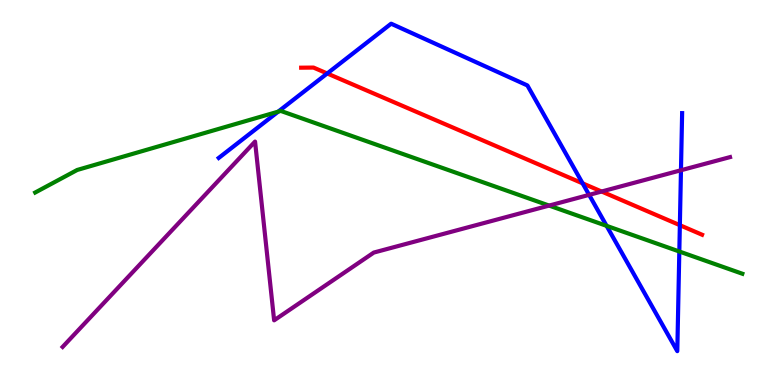[{'lines': ['blue', 'red'], 'intersections': [{'x': 4.22, 'y': 8.09}, {'x': 7.52, 'y': 5.24}, {'x': 8.77, 'y': 4.15}]}, {'lines': ['green', 'red'], 'intersections': []}, {'lines': ['purple', 'red'], 'intersections': [{'x': 7.76, 'y': 5.03}]}, {'lines': ['blue', 'green'], 'intersections': [{'x': 3.59, 'y': 7.1}, {'x': 7.83, 'y': 4.13}, {'x': 8.77, 'y': 3.47}]}, {'lines': ['blue', 'purple'], 'intersections': [{'x': 7.6, 'y': 4.94}, {'x': 8.79, 'y': 5.58}]}, {'lines': ['green', 'purple'], 'intersections': [{'x': 7.09, 'y': 4.66}]}]